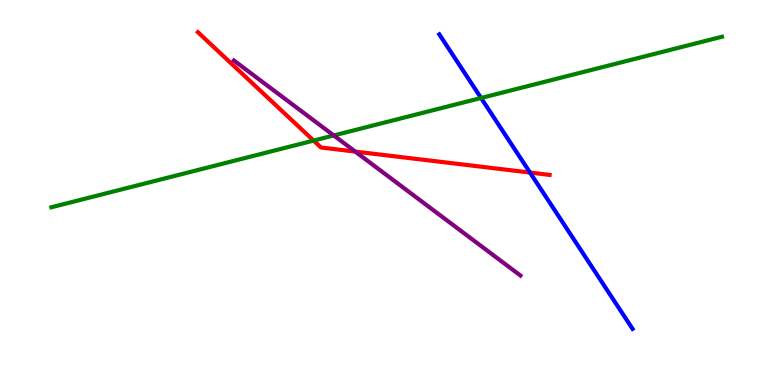[{'lines': ['blue', 'red'], 'intersections': [{'x': 6.84, 'y': 5.52}]}, {'lines': ['green', 'red'], 'intersections': [{'x': 4.05, 'y': 6.35}]}, {'lines': ['purple', 'red'], 'intersections': [{'x': 4.58, 'y': 6.06}]}, {'lines': ['blue', 'green'], 'intersections': [{'x': 6.21, 'y': 7.45}]}, {'lines': ['blue', 'purple'], 'intersections': []}, {'lines': ['green', 'purple'], 'intersections': [{'x': 4.31, 'y': 6.48}]}]